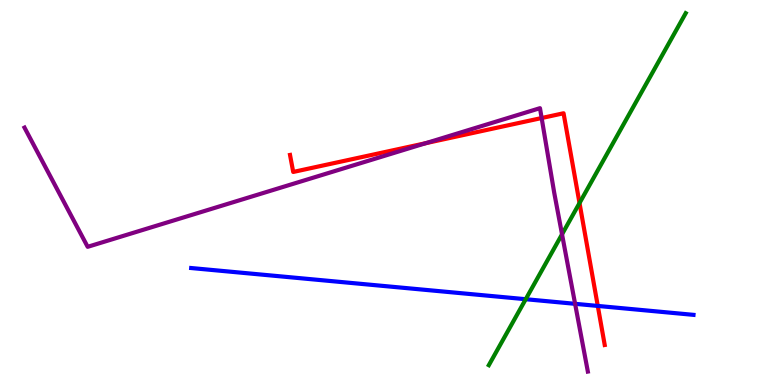[{'lines': ['blue', 'red'], 'intersections': [{'x': 7.71, 'y': 2.05}]}, {'lines': ['green', 'red'], 'intersections': [{'x': 7.48, 'y': 4.73}]}, {'lines': ['purple', 'red'], 'intersections': [{'x': 5.49, 'y': 6.28}, {'x': 6.99, 'y': 6.93}]}, {'lines': ['blue', 'green'], 'intersections': [{'x': 6.78, 'y': 2.23}]}, {'lines': ['blue', 'purple'], 'intersections': [{'x': 7.42, 'y': 2.11}]}, {'lines': ['green', 'purple'], 'intersections': [{'x': 7.25, 'y': 3.91}]}]